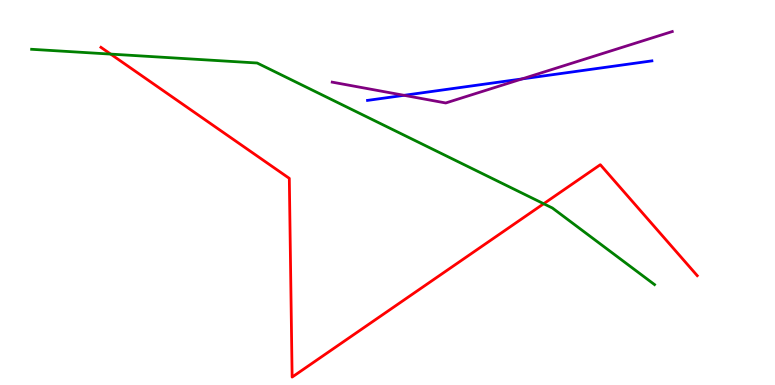[{'lines': ['blue', 'red'], 'intersections': []}, {'lines': ['green', 'red'], 'intersections': [{'x': 1.43, 'y': 8.59}, {'x': 7.02, 'y': 4.71}]}, {'lines': ['purple', 'red'], 'intersections': []}, {'lines': ['blue', 'green'], 'intersections': []}, {'lines': ['blue', 'purple'], 'intersections': [{'x': 5.21, 'y': 7.52}, {'x': 6.74, 'y': 7.95}]}, {'lines': ['green', 'purple'], 'intersections': []}]